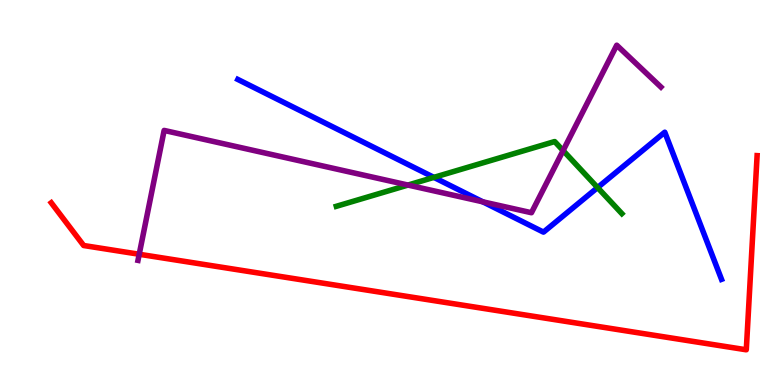[{'lines': ['blue', 'red'], 'intersections': []}, {'lines': ['green', 'red'], 'intersections': []}, {'lines': ['purple', 'red'], 'intersections': [{'x': 1.8, 'y': 3.4}]}, {'lines': ['blue', 'green'], 'intersections': [{'x': 5.6, 'y': 5.39}, {'x': 7.71, 'y': 5.13}]}, {'lines': ['blue', 'purple'], 'intersections': [{'x': 6.23, 'y': 4.76}]}, {'lines': ['green', 'purple'], 'intersections': [{'x': 5.26, 'y': 5.19}, {'x': 7.27, 'y': 6.09}]}]